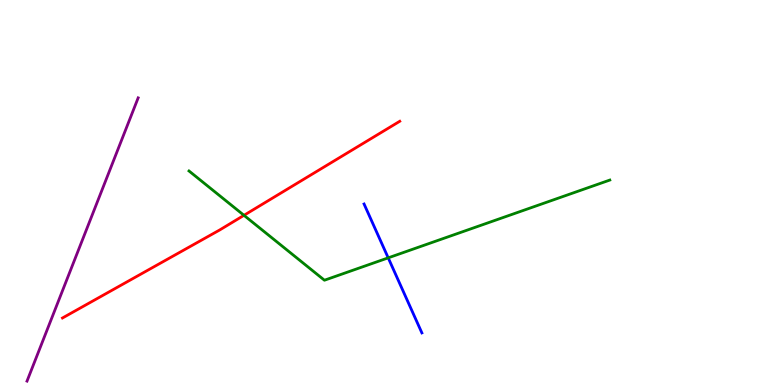[{'lines': ['blue', 'red'], 'intersections': []}, {'lines': ['green', 'red'], 'intersections': [{'x': 3.15, 'y': 4.41}]}, {'lines': ['purple', 'red'], 'intersections': []}, {'lines': ['blue', 'green'], 'intersections': [{'x': 5.01, 'y': 3.3}]}, {'lines': ['blue', 'purple'], 'intersections': []}, {'lines': ['green', 'purple'], 'intersections': []}]